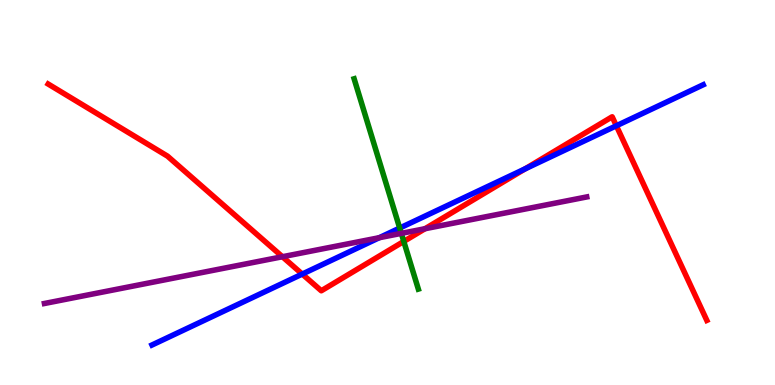[{'lines': ['blue', 'red'], 'intersections': [{'x': 3.9, 'y': 2.88}, {'x': 6.78, 'y': 5.61}, {'x': 7.95, 'y': 6.73}]}, {'lines': ['green', 'red'], 'intersections': [{'x': 5.21, 'y': 3.73}]}, {'lines': ['purple', 'red'], 'intersections': [{'x': 3.64, 'y': 3.33}, {'x': 5.48, 'y': 4.06}]}, {'lines': ['blue', 'green'], 'intersections': [{'x': 5.16, 'y': 4.08}]}, {'lines': ['blue', 'purple'], 'intersections': [{'x': 4.89, 'y': 3.83}]}, {'lines': ['green', 'purple'], 'intersections': [{'x': 5.18, 'y': 3.94}]}]